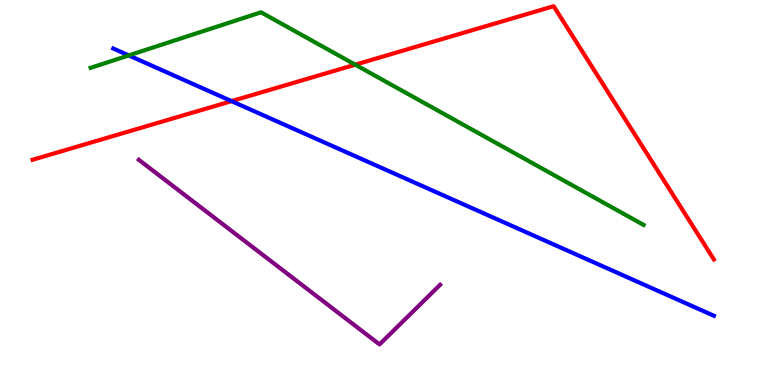[{'lines': ['blue', 'red'], 'intersections': [{'x': 2.99, 'y': 7.37}]}, {'lines': ['green', 'red'], 'intersections': [{'x': 4.58, 'y': 8.32}]}, {'lines': ['purple', 'red'], 'intersections': []}, {'lines': ['blue', 'green'], 'intersections': [{'x': 1.66, 'y': 8.56}]}, {'lines': ['blue', 'purple'], 'intersections': []}, {'lines': ['green', 'purple'], 'intersections': []}]